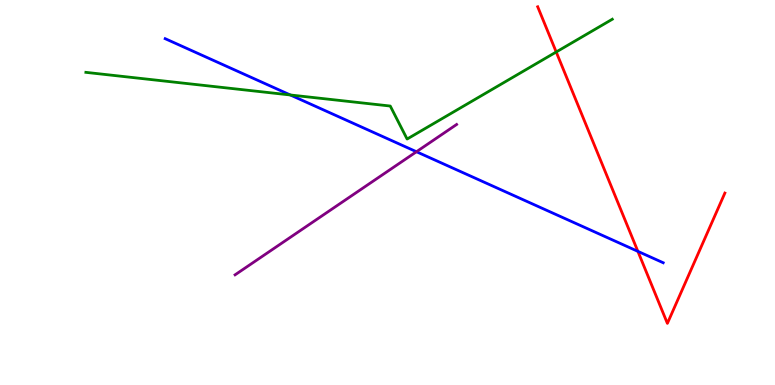[{'lines': ['blue', 'red'], 'intersections': [{'x': 8.23, 'y': 3.47}]}, {'lines': ['green', 'red'], 'intersections': [{'x': 7.18, 'y': 8.65}]}, {'lines': ['purple', 'red'], 'intersections': []}, {'lines': ['blue', 'green'], 'intersections': [{'x': 3.75, 'y': 7.53}]}, {'lines': ['blue', 'purple'], 'intersections': [{'x': 5.37, 'y': 6.06}]}, {'lines': ['green', 'purple'], 'intersections': []}]